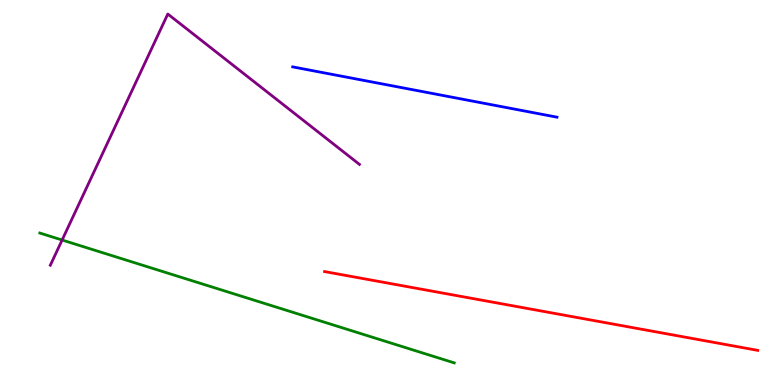[{'lines': ['blue', 'red'], 'intersections': []}, {'lines': ['green', 'red'], 'intersections': []}, {'lines': ['purple', 'red'], 'intersections': []}, {'lines': ['blue', 'green'], 'intersections': []}, {'lines': ['blue', 'purple'], 'intersections': []}, {'lines': ['green', 'purple'], 'intersections': [{'x': 0.802, 'y': 3.77}]}]